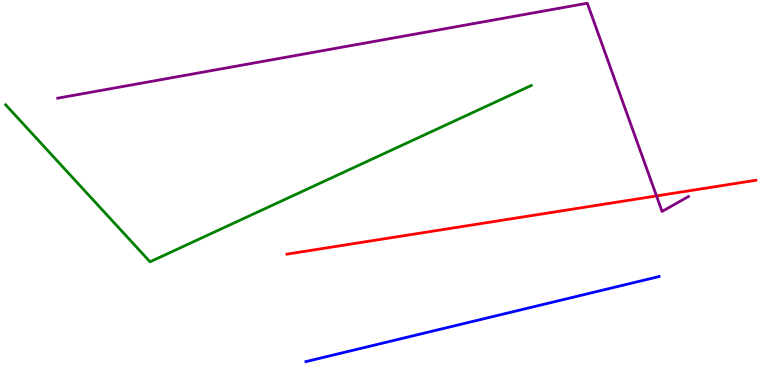[{'lines': ['blue', 'red'], 'intersections': []}, {'lines': ['green', 'red'], 'intersections': []}, {'lines': ['purple', 'red'], 'intersections': [{'x': 8.47, 'y': 4.91}]}, {'lines': ['blue', 'green'], 'intersections': []}, {'lines': ['blue', 'purple'], 'intersections': []}, {'lines': ['green', 'purple'], 'intersections': []}]